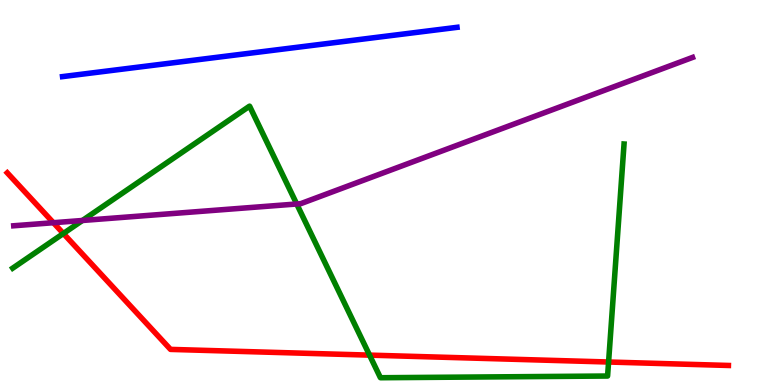[{'lines': ['blue', 'red'], 'intersections': []}, {'lines': ['green', 'red'], 'intersections': [{'x': 0.818, 'y': 3.93}, {'x': 4.77, 'y': 0.776}, {'x': 7.85, 'y': 0.597}]}, {'lines': ['purple', 'red'], 'intersections': [{'x': 0.689, 'y': 4.22}]}, {'lines': ['blue', 'green'], 'intersections': []}, {'lines': ['blue', 'purple'], 'intersections': []}, {'lines': ['green', 'purple'], 'intersections': [{'x': 1.06, 'y': 4.27}, {'x': 3.83, 'y': 4.7}]}]